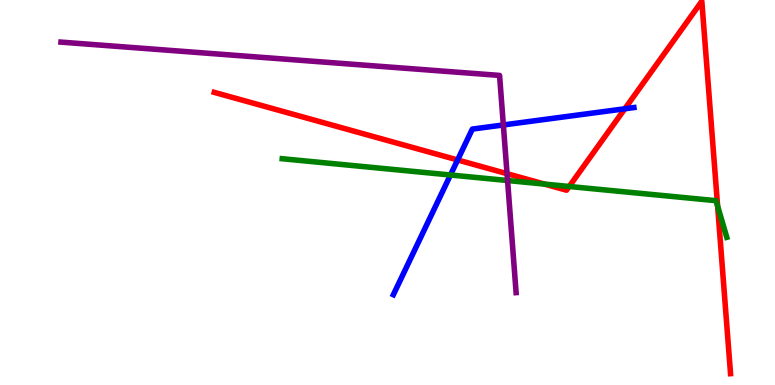[{'lines': ['blue', 'red'], 'intersections': [{'x': 5.9, 'y': 5.85}, {'x': 8.06, 'y': 7.17}]}, {'lines': ['green', 'red'], 'intersections': [{'x': 7.03, 'y': 5.22}, {'x': 7.34, 'y': 5.16}, {'x': 9.26, 'y': 4.65}]}, {'lines': ['purple', 'red'], 'intersections': [{'x': 6.54, 'y': 5.49}]}, {'lines': ['blue', 'green'], 'intersections': [{'x': 5.81, 'y': 5.45}]}, {'lines': ['blue', 'purple'], 'intersections': [{'x': 6.49, 'y': 6.75}]}, {'lines': ['green', 'purple'], 'intersections': [{'x': 6.55, 'y': 5.31}]}]